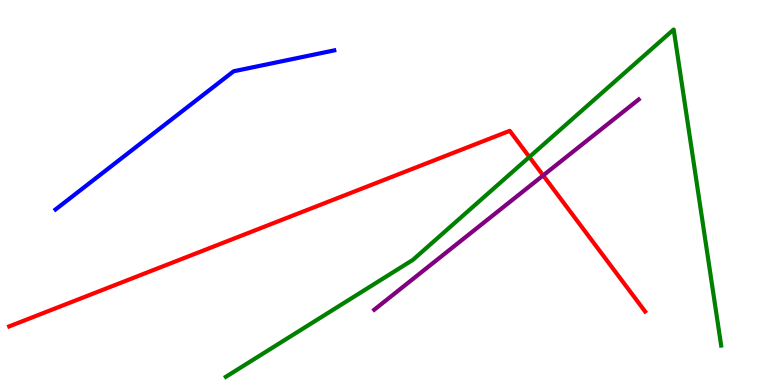[{'lines': ['blue', 'red'], 'intersections': []}, {'lines': ['green', 'red'], 'intersections': [{'x': 6.83, 'y': 5.92}]}, {'lines': ['purple', 'red'], 'intersections': [{'x': 7.01, 'y': 5.44}]}, {'lines': ['blue', 'green'], 'intersections': []}, {'lines': ['blue', 'purple'], 'intersections': []}, {'lines': ['green', 'purple'], 'intersections': []}]